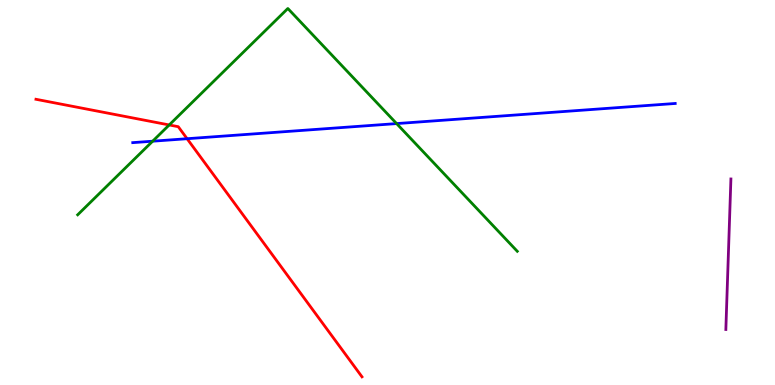[{'lines': ['blue', 'red'], 'intersections': [{'x': 2.41, 'y': 6.4}]}, {'lines': ['green', 'red'], 'intersections': [{'x': 2.18, 'y': 6.75}]}, {'lines': ['purple', 'red'], 'intersections': []}, {'lines': ['blue', 'green'], 'intersections': [{'x': 1.97, 'y': 6.33}, {'x': 5.12, 'y': 6.79}]}, {'lines': ['blue', 'purple'], 'intersections': []}, {'lines': ['green', 'purple'], 'intersections': []}]